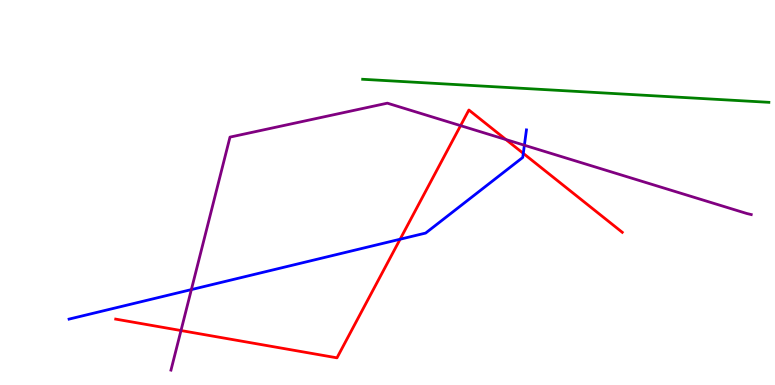[{'lines': ['blue', 'red'], 'intersections': [{'x': 5.16, 'y': 3.79}, {'x': 6.75, 'y': 6.02}]}, {'lines': ['green', 'red'], 'intersections': []}, {'lines': ['purple', 'red'], 'intersections': [{'x': 2.34, 'y': 1.41}, {'x': 5.94, 'y': 6.74}, {'x': 6.53, 'y': 6.37}]}, {'lines': ['blue', 'green'], 'intersections': []}, {'lines': ['blue', 'purple'], 'intersections': [{'x': 2.47, 'y': 2.48}, {'x': 6.77, 'y': 6.23}]}, {'lines': ['green', 'purple'], 'intersections': []}]